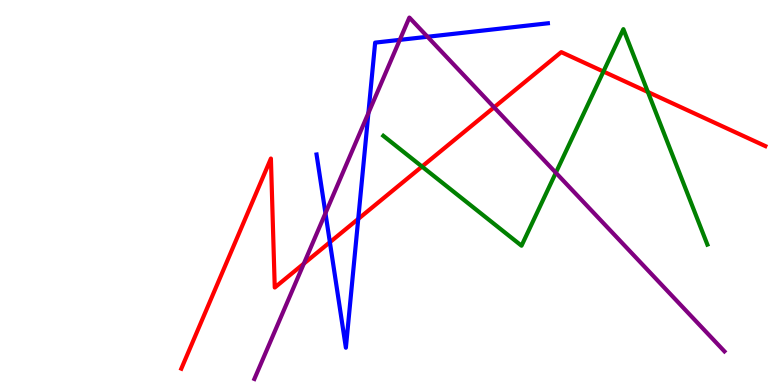[{'lines': ['blue', 'red'], 'intersections': [{'x': 4.26, 'y': 3.71}, {'x': 4.62, 'y': 4.31}]}, {'lines': ['green', 'red'], 'intersections': [{'x': 5.44, 'y': 5.67}, {'x': 7.79, 'y': 8.14}, {'x': 8.36, 'y': 7.61}]}, {'lines': ['purple', 'red'], 'intersections': [{'x': 3.92, 'y': 3.15}, {'x': 6.38, 'y': 7.21}]}, {'lines': ['blue', 'green'], 'intersections': []}, {'lines': ['blue', 'purple'], 'intersections': [{'x': 4.2, 'y': 4.46}, {'x': 4.75, 'y': 7.06}, {'x': 5.16, 'y': 8.96}, {'x': 5.52, 'y': 9.04}]}, {'lines': ['green', 'purple'], 'intersections': [{'x': 7.17, 'y': 5.51}]}]